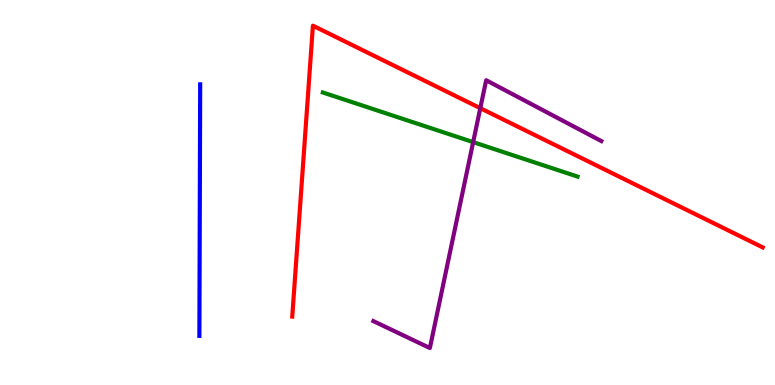[{'lines': ['blue', 'red'], 'intersections': []}, {'lines': ['green', 'red'], 'intersections': []}, {'lines': ['purple', 'red'], 'intersections': [{'x': 6.2, 'y': 7.19}]}, {'lines': ['blue', 'green'], 'intersections': []}, {'lines': ['blue', 'purple'], 'intersections': []}, {'lines': ['green', 'purple'], 'intersections': [{'x': 6.11, 'y': 6.31}]}]